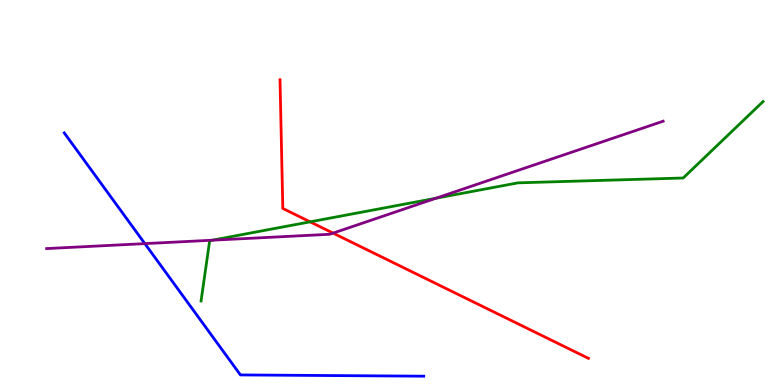[{'lines': ['blue', 'red'], 'intersections': []}, {'lines': ['green', 'red'], 'intersections': [{'x': 4.0, 'y': 4.24}]}, {'lines': ['purple', 'red'], 'intersections': [{'x': 4.3, 'y': 3.95}]}, {'lines': ['blue', 'green'], 'intersections': []}, {'lines': ['blue', 'purple'], 'intersections': [{'x': 1.87, 'y': 3.67}]}, {'lines': ['green', 'purple'], 'intersections': [{'x': 2.74, 'y': 3.76}, {'x': 5.63, 'y': 4.85}]}]